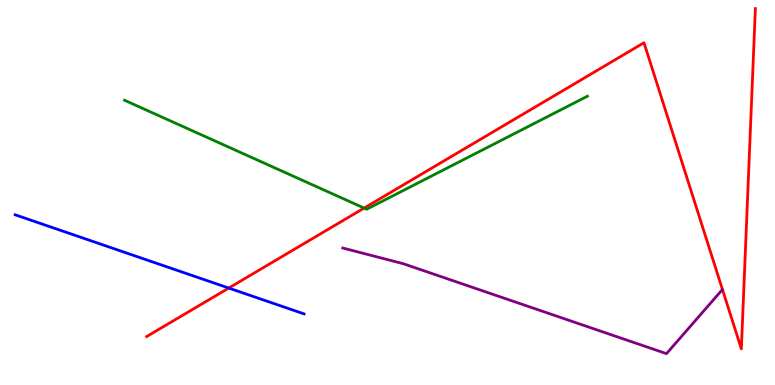[{'lines': ['blue', 'red'], 'intersections': [{'x': 2.95, 'y': 2.52}]}, {'lines': ['green', 'red'], 'intersections': [{'x': 4.7, 'y': 4.6}]}, {'lines': ['purple', 'red'], 'intersections': []}, {'lines': ['blue', 'green'], 'intersections': []}, {'lines': ['blue', 'purple'], 'intersections': []}, {'lines': ['green', 'purple'], 'intersections': []}]